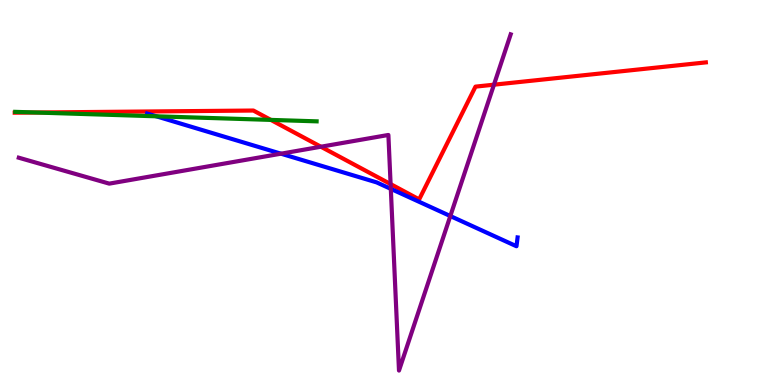[{'lines': ['blue', 'red'], 'intersections': []}, {'lines': ['green', 'red'], 'intersections': [{'x': 0.463, 'y': 7.08}, {'x': 3.49, 'y': 6.89}]}, {'lines': ['purple', 'red'], 'intersections': [{'x': 4.14, 'y': 6.19}, {'x': 5.04, 'y': 5.22}, {'x': 6.37, 'y': 7.8}]}, {'lines': ['blue', 'green'], 'intersections': [{'x': 2.02, 'y': 6.98}]}, {'lines': ['blue', 'purple'], 'intersections': [{'x': 3.63, 'y': 6.01}, {'x': 5.04, 'y': 5.09}, {'x': 5.81, 'y': 4.39}]}, {'lines': ['green', 'purple'], 'intersections': []}]